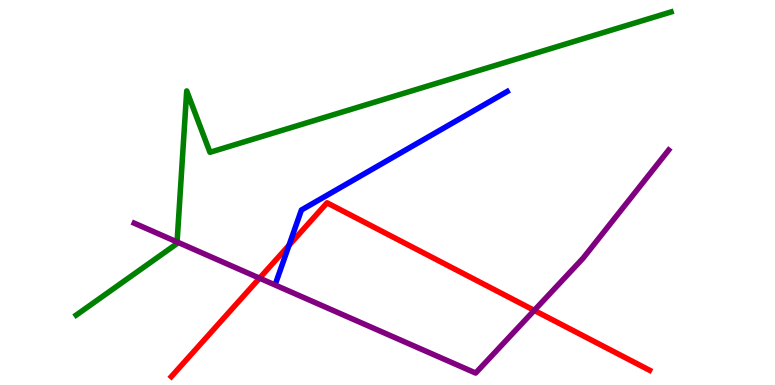[{'lines': ['blue', 'red'], 'intersections': [{'x': 3.73, 'y': 3.63}]}, {'lines': ['green', 'red'], 'intersections': []}, {'lines': ['purple', 'red'], 'intersections': [{'x': 3.35, 'y': 2.77}, {'x': 6.89, 'y': 1.94}]}, {'lines': ['blue', 'green'], 'intersections': []}, {'lines': ['blue', 'purple'], 'intersections': []}, {'lines': ['green', 'purple'], 'intersections': [{'x': 2.28, 'y': 3.72}]}]